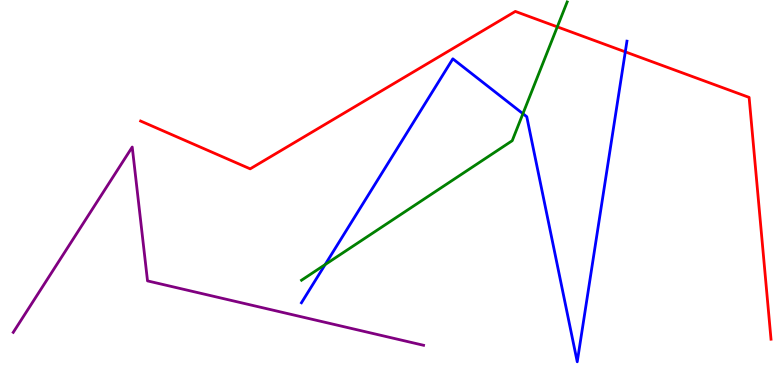[{'lines': ['blue', 'red'], 'intersections': [{'x': 8.07, 'y': 8.65}]}, {'lines': ['green', 'red'], 'intersections': [{'x': 7.19, 'y': 9.3}]}, {'lines': ['purple', 'red'], 'intersections': []}, {'lines': ['blue', 'green'], 'intersections': [{'x': 4.2, 'y': 3.13}, {'x': 6.75, 'y': 7.05}]}, {'lines': ['blue', 'purple'], 'intersections': []}, {'lines': ['green', 'purple'], 'intersections': []}]